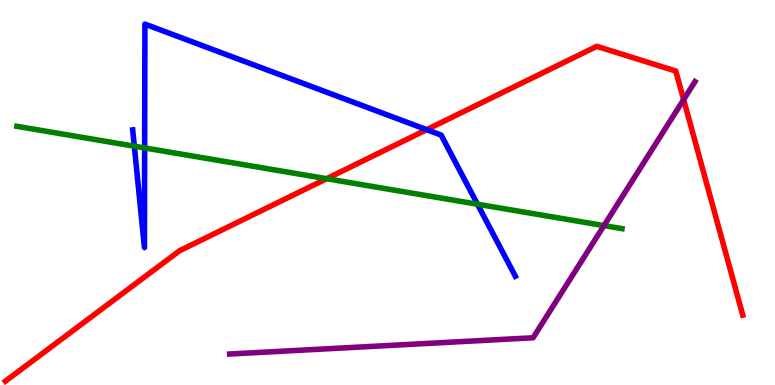[{'lines': ['blue', 'red'], 'intersections': [{'x': 5.51, 'y': 6.63}]}, {'lines': ['green', 'red'], 'intersections': [{'x': 4.21, 'y': 5.36}]}, {'lines': ['purple', 'red'], 'intersections': [{'x': 8.82, 'y': 7.41}]}, {'lines': ['blue', 'green'], 'intersections': [{'x': 1.73, 'y': 6.2}, {'x': 1.87, 'y': 6.16}, {'x': 6.16, 'y': 4.7}]}, {'lines': ['blue', 'purple'], 'intersections': []}, {'lines': ['green', 'purple'], 'intersections': [{'x': 7.79, 'y': 4.14}]}]